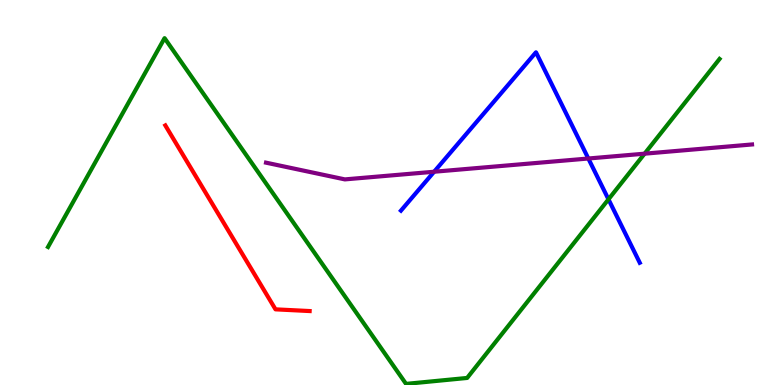[{'lines': ['blue', 'red'], 'intersections': []}, {'lines': ['green', 'red'], 'intersections': []}, {'lines': ['purple', 'red'], 'intersections': []}, {'lines': ['blue', 'green'], 'intersections': [{'x': 7.85, 'y': 4.82}]}, {'lines': ['blue', 'purple'], 'intersections': [{'x': 5.6, 'y': 5.54}, {'x': 7.59, 'y': 5.88}]}, {'lines': ['green', 'purple'], 'intersections': [{'x': 8.32, 'y': 6.01}]}]